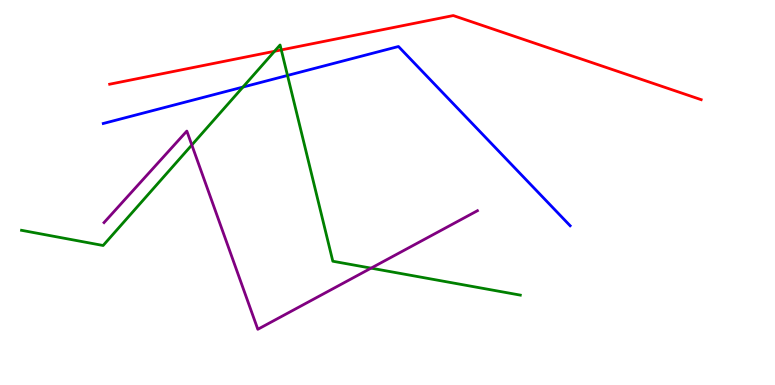[{'lines': ['blue', 'red'], 'intersections': []}, {'lines': ['green', 'red'], 'intersections': [{'x': 3.54, 'y': 8.67}, {'x': 3.63, 'y': 8.7}]}, {'lines': ['purple', 'red'], 'intersections': []}, {'lines': ['blue', 'green'], 'intersections': [{'x': 3.13, 'y': 7.74}, {'x': 3.71, 'y': 8.04}]}, {'lines': ['blue', 'purple'], 'intersections': []}, {'lines': ['green', 'purple'], 'intersections': [{'x': 2.48, 'y': 6.23}, {'x': 4.79, 'y': 3.04}]}]